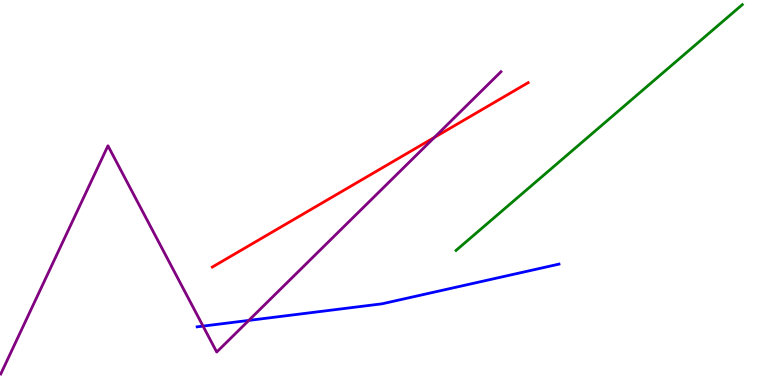[{'lines': ['blue', 'red'], 'intersections': []}, {'lines': ['green', 'red'], 'intersections': []}, {'lines': ['purple', 'red'], 'intersections': [{'x': 5.6, 'y': 6.43}]}, {'lines': ['blue', 'green'], 'intersections': []}, {'lines': ['blue', 'purple'], 'intersections': [{'x': 2.62, 'y': 1.53}, {'x': 3.21, 'y': 1.68}]}, {'lines': ['green', 'purple'], 'intersections': []}]